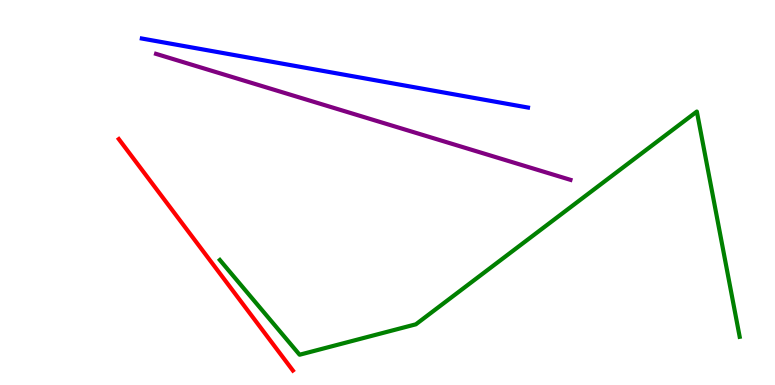[{'lines': ['blue', 'red'], 'intersections': []}, {'lines': ['green', 'red'], 'intersections': []}, {'lines': ['purple', 'red'], 'intersections': []}, {'lines': ['blue', 'green'], 'intersections': []}, {'lines': ['blue', 'purple'], 'intersections': []}, {'lines': ['green', 'purple'], 'intersections': []}]